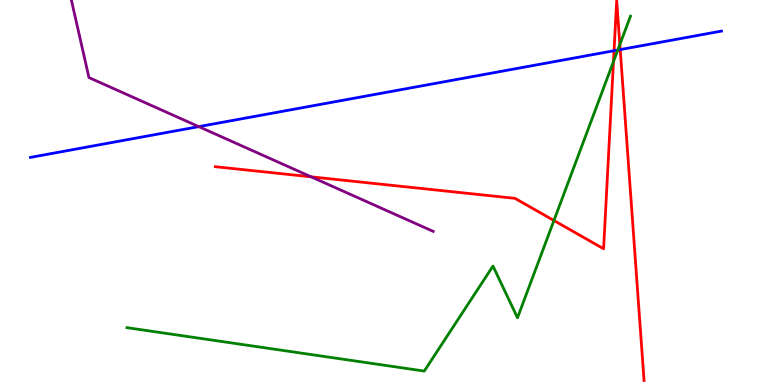[{'lines': ['blue', 'red'], 'intersections': [{'x': 7.92, 'y': 8.68}, {'x': 8.0, 'y': 8.71}]}, {'lines': ['green', 'red'], 'intersections': [{'x': 7.15, 'y': 4.27}, {'x': 7.92, 'y': 8.4}, {'x': 8.0, 'y': 8.84}]}, {'lines': ['purple', 'red'], 'intersections': [{'x': 4.01, 'y': 5.41}]}, {'lines': ['blue', 'green'], 'intersections': [{'x': 7.97, 'y': 8.7}]}, {'lines': ['blue', 'purple'], 'intersections': [{'x': 2.56, 'y': 6.71}]}, {'lines': ['green', 'purple'], 'intersections': []}]